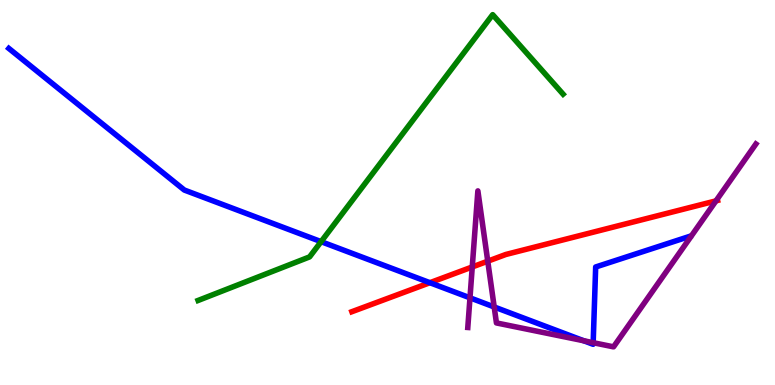[{'lines': ['blue', 'red'], 'intersections': [{'x': 5.55, 'y': 2.66}]}, {'lines': ['green', 'red'], 'intersections': []}, {'lines': ['purple', 'red'], 'intersections': [{'x': 6.09, 'y': 3.07}, {'x': 6.29, 'y': 3.22}, {'x': 9.24, 'y': 4.78}]}, {'lines': ['blue', 'green'], 'intersections': [{'x': 4.14, 'y': 3.72}]}, {'lines': ['blue', 'purple'], 'intersections': [{'x': 6.06, 'y': 2.26}, {'x': 6.38, 'y': 2.03}, {'x': 7.53, 'y': 1.15}, {'x': 7.65, 'y': 1.1}]}, {'lines': ['green', 'purple'], 'intersections': []}]